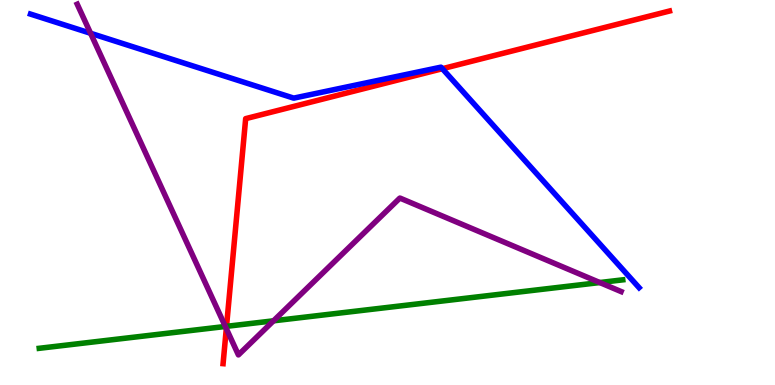[{'lines': ['blue', 'red'], 'intersections': [{'x': 5.71, 'y': 8.22}]}, {'lines': ['green', 'red'], 'intersections': [{'x': 2.92, 'y': 1.52}]}, {'lines': ['purple', 'red'], 'intersections': [{'x': 2.92, 'y': 1.47}]}, {'lines': ['blue', 'green'], 'intersections': []}, {'lines': ['blue', 'purple'], 'intersections': [{'x': 1.17, 'y': 9.14}]}, {'lines': ['green', 'purple'], 'intersections': [{'x': 2.91, 'y': 1.52}, {'x': 3.53, 'y': 1.67}, {'x': 7.74, 'y': 2.66}]}]